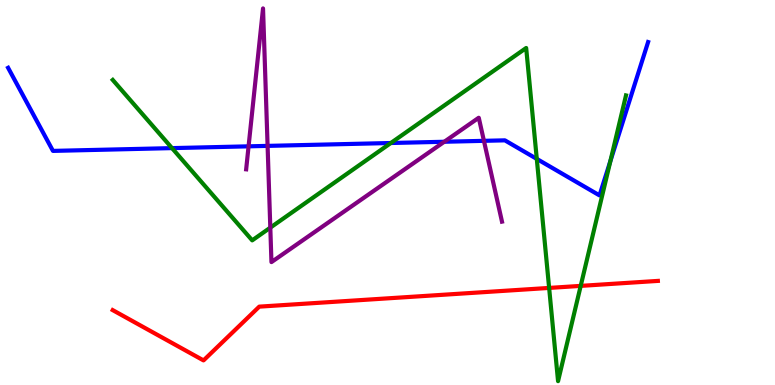[{'lines': ['blue', 'red'], 'intersections': []}, {'lines': ['green', 'red'], 'intersections': [{'x': 7.09, 'y': 2.52}, {'x': 7.49, 'y': 2.57}]}, {'lines': ['purple', 'red'], 'intersections': []}, {'lines': ['blue', 'green'], 'intersections': [{'x': 2.22, 'y': 6.15}, {'x': 5.04, 'y': 6.29}, {'x': 6.93, 'y': 5.87}, {'x': 7.88, 'y': 5.82}]}, {'lines': ['blue', 'purple'], 'intersections': [{'x': 3.21, 'y': 6.2}, {'x': 3.45, 'y': 6.21}, {'x': 5.73, 'y': 6.32}, {'x': 6.24, 'y': 6.34}]}, {'lines': ['green', 'purple'], 'intersections': [{'x': 3.49, 'y': 4.09}]}]